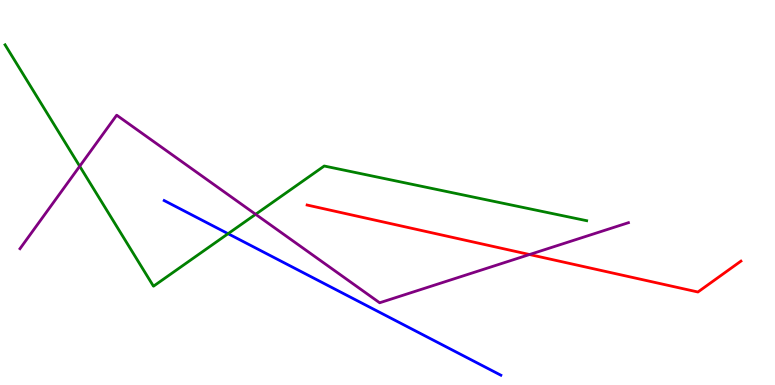[{'lines': ['blue', 'red'], 'intersections': []}, {'lines': ['green', 'red'], 'intersections': []}, {'lines': ['purple', 'red'], 'intersections': [{'x': 6.83, 'y': 3.39}]}, {'lines': ['blue', 'green'], 'intersections': [{'x': 2.94, 'y': 3.93}]}, {'lines': ['blue', 'purple'], 'intersections': []}, {'lines': ['green', 'purple'], 'intersections': [{'x': 1.03, 'y': 5.68}, {'x': 3.3, 'y': 4.43}]}]